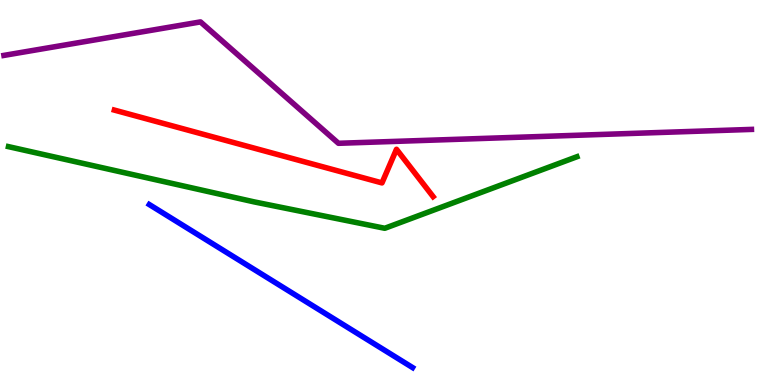[{'lines': ['blue', 'red'], 'intersections': []}, {'lines': ['green', 'red'], 'intersections': []}, {'lines': ['purple', 'red'], 'intersections': []}, {'lines': ['blue', 'green'], 'intersections': []}, {'lines': ['blue', 'purple'], 'intersections': []}, {'lines': ['green', 'purple'], 'intersections': []}]